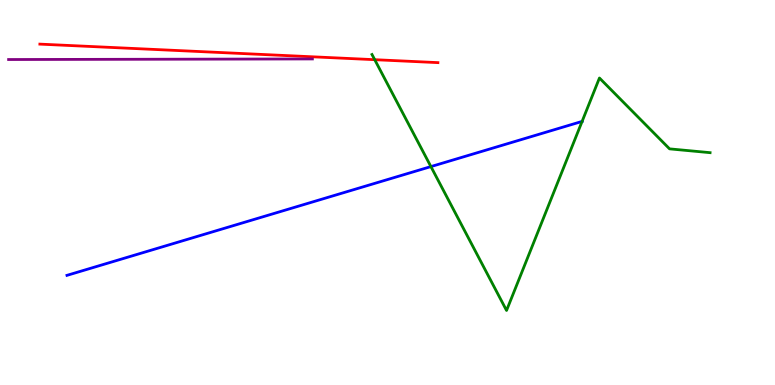[{'lines': ['blue', 'red'], 'intersections': []}, {'lines': ['green', 'red'], 'intersections': [{'x': 4.84, 'y': 8.45}]}, {'lines': ['purple', 'red'], 'intersections': []}, {'lines': ['blue', 'green'], 'intersections': [{'x': 5.56, 'y': 5.67}, {'x': 7.51, 'y': 6.85}]}, {'lines': ['blue', 'purple'], 'intersections': []}, {'lines': ['green', 'purple'], 'intersections': []}]